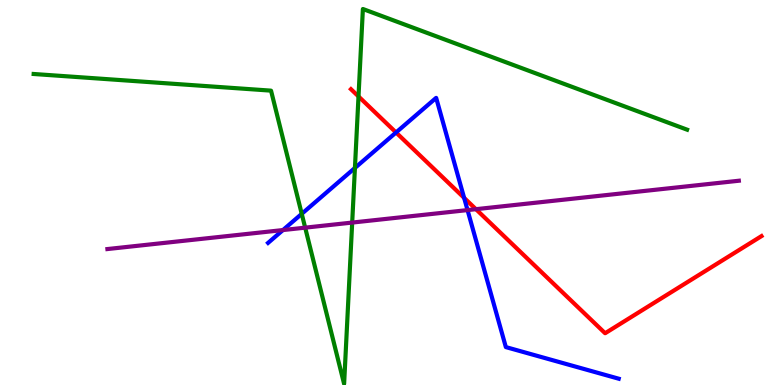[{'lines': ['blue', 'red'], 'intersections': [{'x': 5.11, 'y': 6.56}, {'x': 5.99, 'y': 4.86}]}, {'lines': ['green', 'red'], 'intersections': [{'x': 4.63, 'y': 7.5}]}, {'lines': ['purple', 'red'], 'intersections': [{'x': 6.14, 'y': 4.57}]}, {'lines': ['blue', 'green'], 'intersections': [{'x': 3.89, 'y': 4.45}, {'x': 4.58, 'y': 5.64}]}, {'lines': ['blue', 'purple'], 'intersections': [{'x': 3.65, 'y': 4.02}, {'x': 6.03, 'y': 4.54}]}, {'lines': ['green', 'purple'], 'intersections': [{'x': 3.94, 'y': 4.09}, {'x': 4.54, 'y': 4.22}]}]